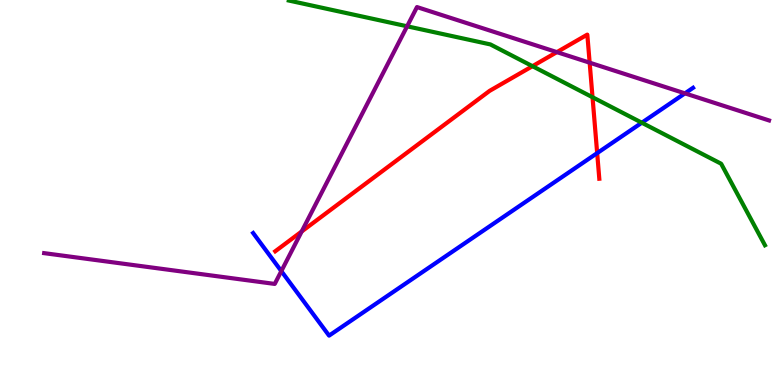[{'lines': ['blue', 'red'], 'intersections': [{'x': 7.71, 'y': 6.02}]}, {'lines': ['green', 'red'], 'intersections': [{'x': 6.87, 'y': 8.28}, {'x': 7.65, 'y': 7.47}]}, {'lines': ['purple', 'red'], 'intersections': [{'x': 3.89, 'y': 3.99}, {'x': 7.19, 'y': 8.65}, {'x': 7.61, 'y': 8.37}]}, {'lines': ['blue', 'green'], 'intersections': [{'x': 8.28, 'y': 6.81}]}, {'lines': ['blue', 'purple'], 'intersections': [{'x': 3.63, 'y': 2.96}, {'x': 8.84, 'y': 7.58}]}, {'lines': ['green', 'purple'], 'intersections': [{'x': 5.25, 'y': 9.32}]}]